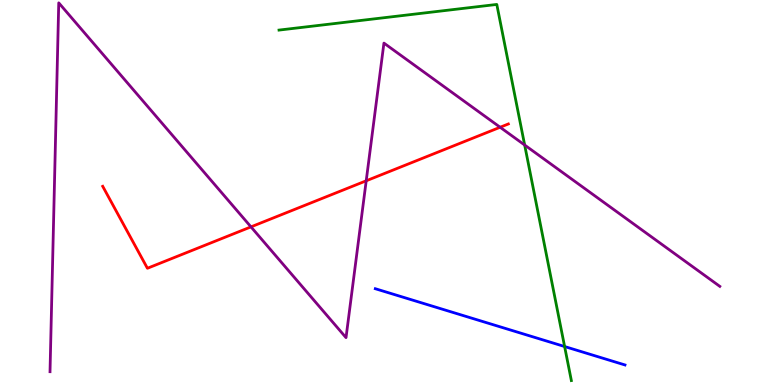[{'lines': ['blue', 'red'], 'intersections': []}, {'lines': ['green', 'red'], 'intersections': []}, {'lines': ['purple', 'red'], 'intersections': [{'x': 3.24, 'y': 4.11}, {'x': 4.73, 'y': 5.3}, {'x': 6.45, 'y': 6.69}]}, {'lines': ['blue', 'green'], 'intersections': [{'x': 7.29, 'y': 0.999}]}, {'lines': ['blue', 'purple'], 'intersections': []}, {'lines': ['green', 'purple'], 'intersections': [{'x': 6.77, 'y': 6.23}]}]